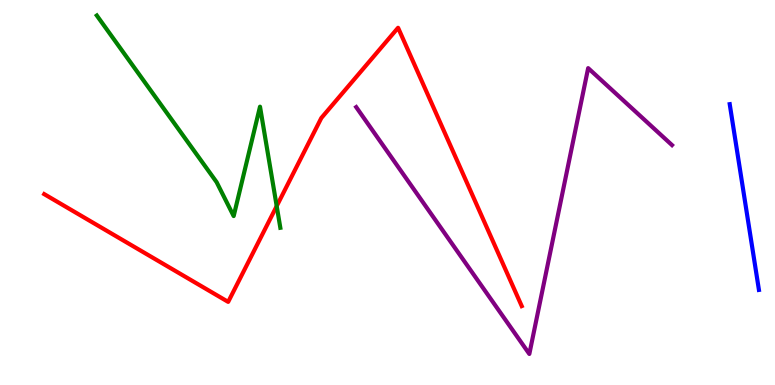[{'lines': ['blue', 'red'], 'intersections': []}, {'lines': ['green', 'red'], 'intersections': [{'x': 3.57, 'y': 4.65}]}, {'lines': ['purple', 'red'], 'intersections': []}, {'lines': ['blue', 'green'], 'intersections': []}, {'lines': ['blue', 'purple'], 'intersections': []}, {'lines': ['green', 'purple'], 'intersections': []}]